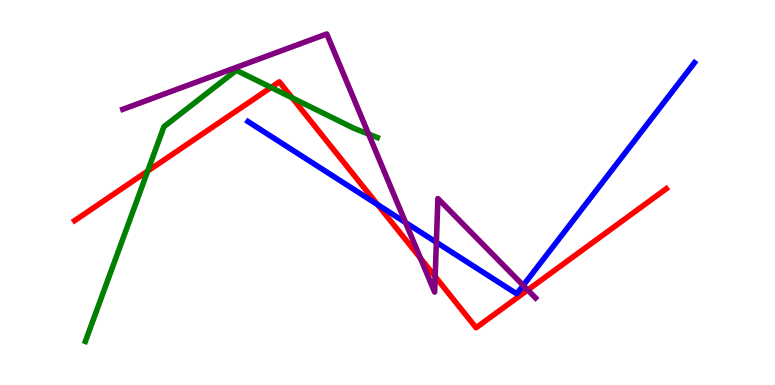[{'lines': ['blue', 'red'], 'intersections': [{'x': 4.87, 'y': 4.69}]}, {'lines': ['green', 'red'], 'intersections': [{'x': 1.91, 'y': 5.56}, {'x': 3.5, 'y': 7.73}, {'x': 3.77, 'y': 7.46}]}, {'lines': ['purple', 'red'], 'intersections': [{'x': 5.43, 'y': 3.29}, {'x': 5.62, 'y': 2.82}, {'x': 6.81, 'y': 2.47}]}, {'lines': ['blue', 'green'], 'intersections': []}, {'lines': ['blue', 'purple'], 'intersections': [{'x': 5.23, 'y': 4.22}, {'x': 5.63, 'y': 3.71}, {'x': 6.75, 'y': 2.59}]}, {'lines': ['green', 'purple'], 'intersections': [{'x': 4.76, 'y': 6.52}]}]